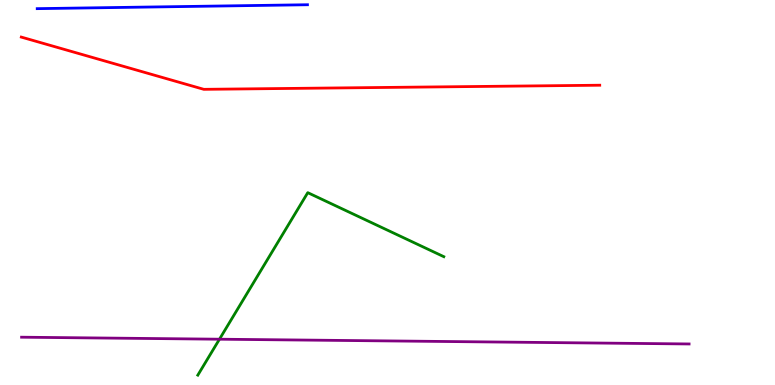[{'lines': ['blue', 'red'], 'intersections': []}, {'lines': ['green', 'red'], 'intersections': []}, {'lines': ['purple', 'red'], 'intersections': []}, {'lines': ['blue', 'green'], 'intersections': []}, {'lines': ['blue', 'purple'], 'intersections': []}, {'lines': ['green', 'purple'], 'intersections': [{'x': 2.83, 'y': 1.19}]}]